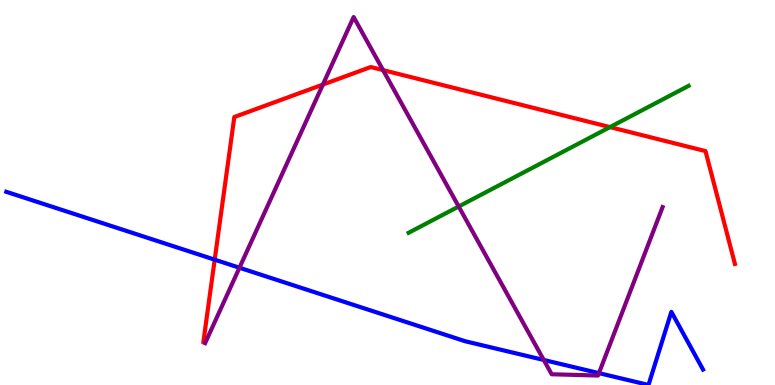[{'lines': ['blue', 'red'], 'intersections': [{'x': 2.77, 'y': 3.26}]}, {'lines': ['green', 'red'], 'intersections': [{'x': 7.87, 'y': 6.7}]}, {'lines': ['purple', 'red'], 'intersections': [{'x': 4.17, 'y': 7.8}, {'x': 4.94, 'y': 8.18}]}, {'lines': ['blue', 'green'], 'intersections': []}, {'lines': ['blue', 'purple'], 'intersections': [{'x': 3.09, 'y': 3.05}, {'x': 7.02, 'y': 0.65}, {'x': 7.73, 'y': 0.309}]}, {'lines': ['green', 'purple'], 'intersections': [{'x': 5.92, 'y': 4.64}]}]